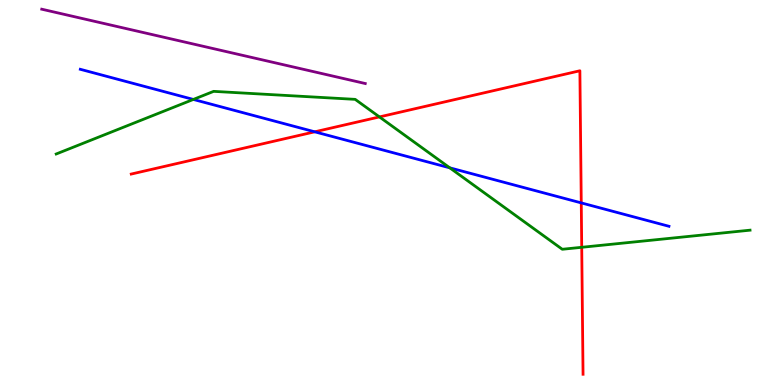[{'lines': ['blue', 'red'], 'intersections': [{'x': 4.06, 'y': 6.58}, {'x': 7.5, 'y': 4.73}]}, {'lines': ['green', 'red'], 'intersections': [{'x': 4.9, 'y': 6.96}, {'x': 7.51, 'y': 3.58}]}, {'lines': ['purple', 'red'], 'intersections': []}, {'lines': ['blue', 'green'], 'intersections': [{'x': 2.49, 'y': 7.42}, {'x': 5.8, 'y': 5.64}]}, {'lines': ['blue', 'purple'], 'intersections': []}, {'lines': ['green', 'purple'], 'intersections': []}]